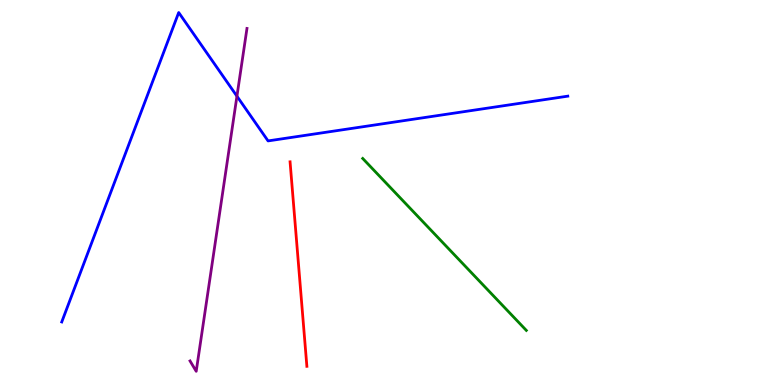[{'lines': ['blue', 'red'], 'intersections': []}, {'lines': ['green', 'red'], 'intersections': []}, {'lines': ['purple', 'red'], 'intersections': []}, {'lines': ['blue', 'green'], 'intersections': []}, {'lines': ['blue', 'purple'], 'intersections': [{'x': 3.06, 'y': 7.5}]}, {'lines': ['green', 'purple'], 'intersections': []}]